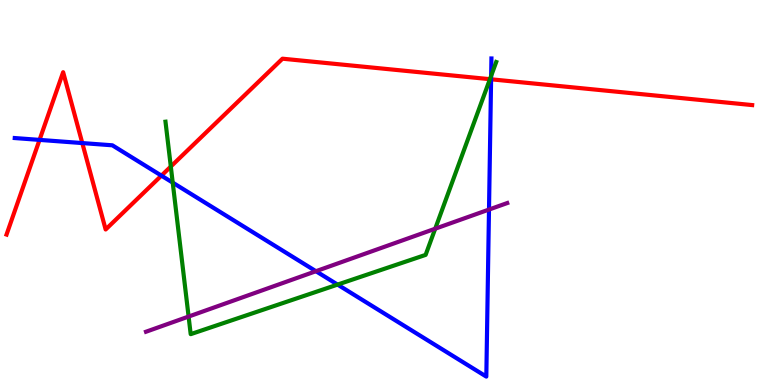[{'lines': ['blue', 'red'], 'intersections': [{'x': 0.51, 'y': 6.37}, {'x': 1.06, 'y': 6.28}, {'x': 2.08, 'y': 5.44}, {'x': 6.34, 'y': 7.94}]}, {'lines': ['green', 'red'], 'intersections': [{'x': 2.2, 'y': 5.67}, {'x': 6.32, 'y': 7.94}]}, {'lines': ['purple', 'red'], 'intersections': []}, {'lines': ['blue', 'green'], 'intersections': [{'x': 2.23, 'y': 5.26}, {'x': 4.36, 'y': 2.61}, {'x': 6.34, 'y': 8.03}]}, {'lines': ['blue', 'purple'], 'intersections': [{'x': 4.08, 'y': 2.96}, {'x': 6.31, 'y': 4.56}]}, {'lines': ['green', 'purple'], 'intersections': [{'x': 2.43, 'y': 1.78}, {'x': 5.62, 'y': 4.06}]}]